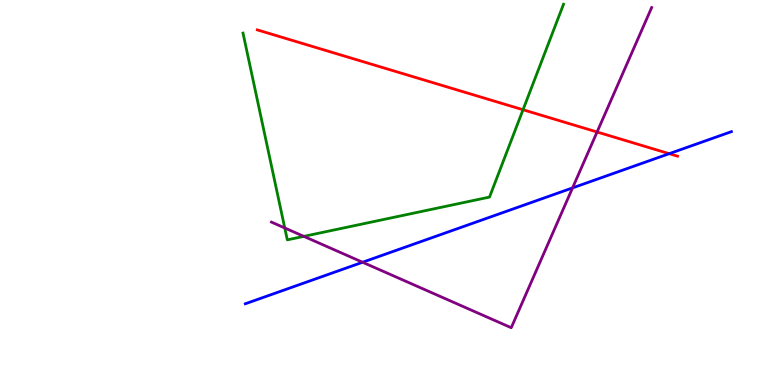[{'lines': ['blue', 'red'], 'intersections': [{'x': 8.64, 'y': 6.01}]}, {'lines': ['green', 'red'], 'intersections': [{'x': 6.75, 'y': 7.15}]}, {'lines': ['purple', 'red'], 'intersections': [{'x': 7.7, 'y': 6.57}]}, {'lines': ['blue', 'green'], 'intersections': []}, {'lines': ['blue', 'purple'], 'intersections': [{'x': 4.68, 'y': 3.19}, {'x': 7.39, 'y': 5.12}]}, {'lines': ['green', 'purple'], 'intersections': [{'x': 3.67, 'y': 4.08}, {'x': 3.92, 'y': 3.86}]}]